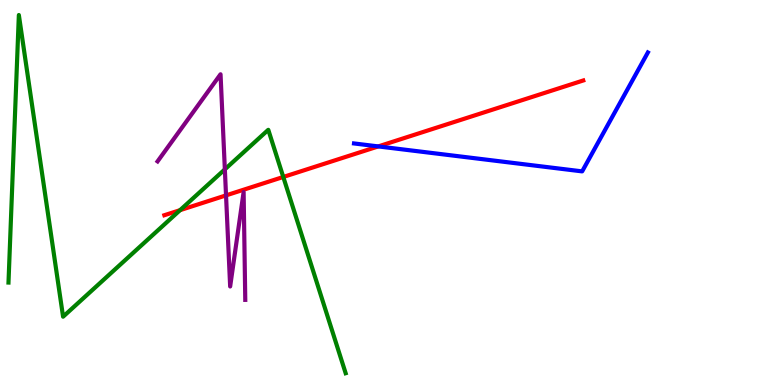[{'lines': ['blue', 'red'], 'intersections': [{'x': 4.88, 'y': 6.2}]}, {'lines': ['green', 'red'], 'intersections': [{'x': 2.32, 'y': 4.54}, {'x': 3.66, 'y': 5.4}]}, {'lines': ['purple', 'red'], 'intersections': [{'x': 2.92, 'y': 4.93}]}, {'lines': ['blue', 'green'], 'intersections': []}, {'lines': ['blue', 'purple'], 'intersections': []}, {'lines': ['green', 'purple'], 'intersections': [{'x': 2.9, 'y': 5.6}]}]